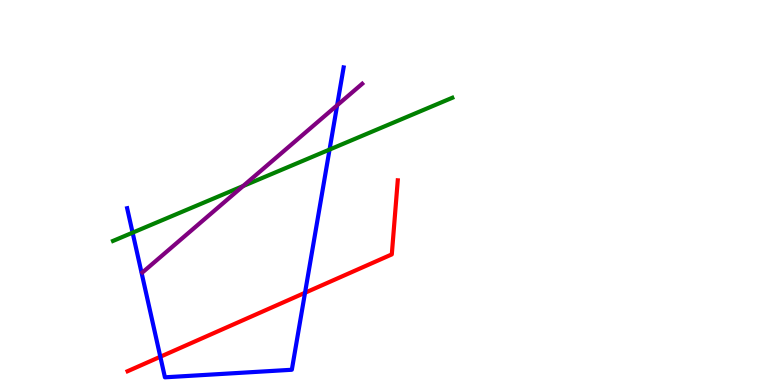[{'lines': ['blue', 'red'], 'intersections': [{'x': 2.07, 'y': 0.734}, {'x': 3.94, 'y': 2.4}]}, {'lines': ['green', 'red'], 'intersections': []}, {'lines': ['purple', 'red'], 'intersections': []}, {'lines': ['blue', 'green'], 'intersections': [{'x': 1.71, 'y': 3.96}, {'x': 4.25, 'y': 6.12}]}, {'lines': ['blue', 'purple'], 'intersections': [{'x': 4.35, 'y': 7.26}]}, {'lines': ['green', 'purple'], 'intersections': [{'x': 3.14, 'y': 5.17}]}]